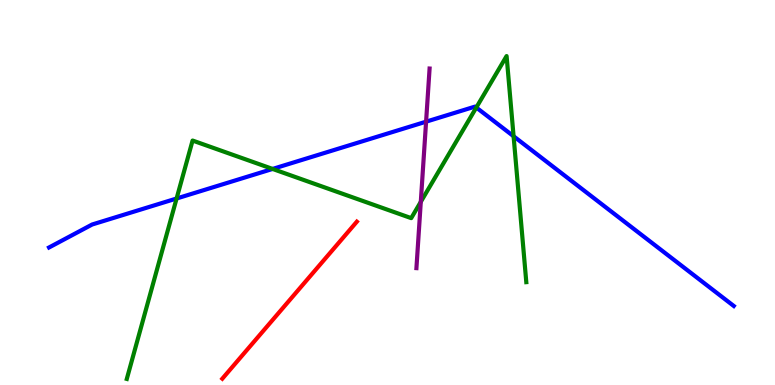[{'lines': ['blue', 'red'], 'intersections': []}, {'lines': ['green', 'red'], 'intersections': []}, {'lines': ['purple', 'red'], 'intersections': []}, {'lines': ['blue', 'green'], 'intersections': [{'x': 2.28, 'y': 4.84}, {'x': 3.52, 'y': 5.61}, {'x': 6.15, 'y': 7.21}, {'x': 6.63, 'y': 6.46}]}, {'lines': ['blue', 'purple'], 'intersections': [{'x': 5.5, 'y': 6.84}]}, {'lines': ['green', 'purple'], 'intersections': [{'x': 5.43, 'y': 4.76}]}]